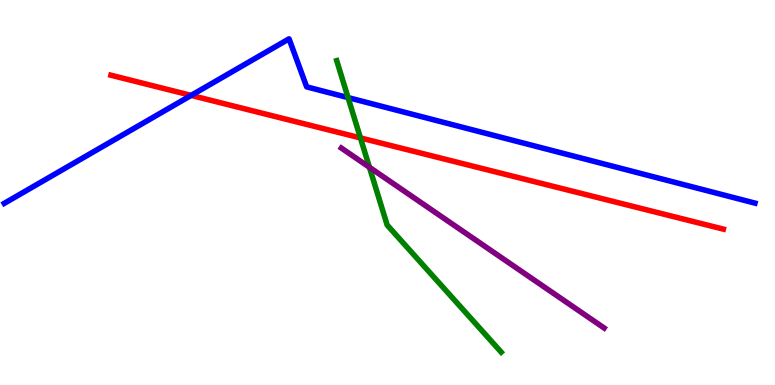[{'lines': ['blue', 'red'], 'intersections': [{'x': 2.47, 'y': 7.52}]}, {'lines': ['green', 'red'], 'intersections': [{'x': 4.65, 'y': 6.42}]}, {'lines': ['purple', 'red'], 'intersections': []}, {'lines': ['blue', 'green'], 'intersections': [{'x': 4.49, 'y': 7.47}]}, {'lines': ['blue', 'purple'], 'intersections': []}, {'lines': ['green', 'purple'], 'intersections': [{'x': 4.77, 'y': 5.65}]}]